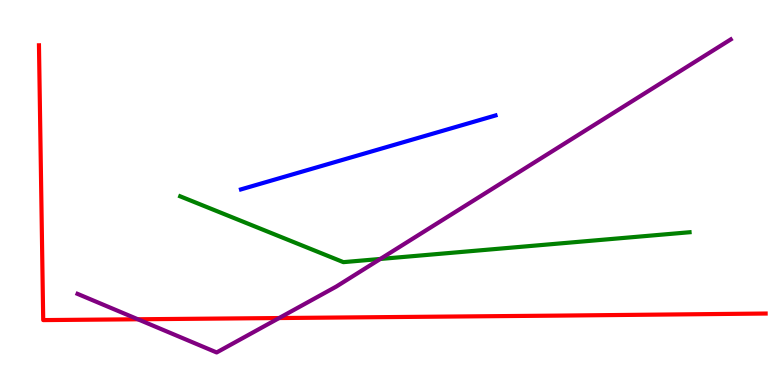[{'lines': ['blue', 'red'], 'intersections': []}, {'lines': ['green', 'red'], 'intersections': []}, {'lines': ['purple', 'red'], 'intersections': [{'x': 1.78, 'y': 1.71}, {'x': 3.6, 'y': 1.74}]}, {'lines': ['blue', 'green'], 'intersections': []}, {'lines': ['blue', 'purple'], 'intersections': []}, {'lines': ['green', 'purple'], 'intersections': [{'x': 4.91, 'y': 3.27}]}]